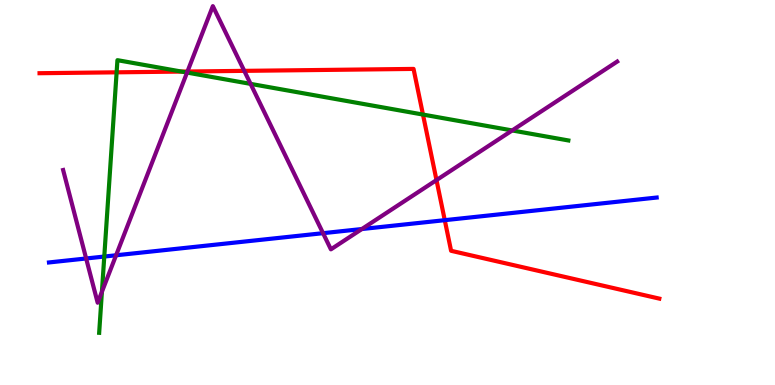[{'lines': ['blue', 'red'], 'intersections': [{'x': 5.74, 'y': 4.28}]}, {'lines': ['green', 'red'], 'intersections': [{'x': 1.5, 'y': 8.12}, {'x': 2.34, 'y': 8.14}, {'x': 5.46, 'y': 7.02}]}, {'lines': ['purple', 'red'], 'intersections': [{'x': 2.42, 'y': 8.14}, {'x': 3.15, 'y': 8.16}, {'x': 5.63, 'y': 5.32}]}, {'lines': ['blue', 'green'], 'intersections': [{'x': 1.35, 'y': 3.34}]}, {'lines': ['blue', 'purple'], 'intersections': [{'x': 1.11, 'y': 3.29}, {'x': 1.5, 'y': 3.37}, {'x': 4.17, 'y': 3.94}, {'x': 4.67, 'y': 4.05}]}, {'lines': ['green', 'purple'], 'intersections': [{'x': 1.32, 'y': 2.42}, {'x': 2.41, 'y': 8.12}, {'x': 3.23, 'y': 7.82}, {'x': 6.61, 'y': 6.61}]}]